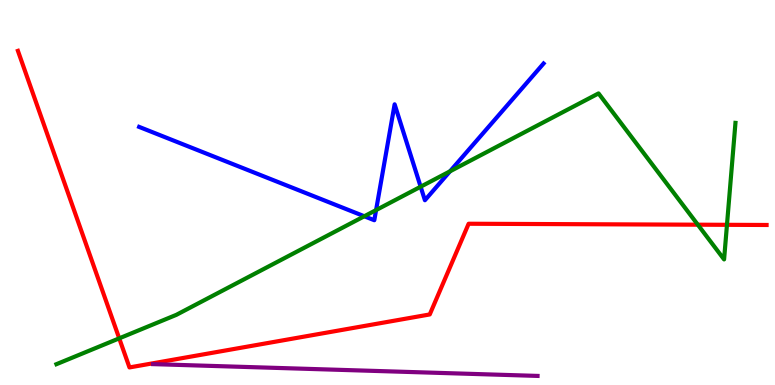[{'lines': ['blue', 'red'], 'intersections': []}, {'lines': ['green', 'red'], 'intersections': [{'x': 1.54, 'y': 1.21}, {'x': 9.0, 'y': 4.16}, {'x': 9.38, 'y': 4.16}]}, {'lines': ['purple', 'red'], 'intersections': []}, {'lines': ['blue', 'green'], 'intersections': [{'x': 4.7, 'y': 4.38}, {'x': 4.85, 'y': 4.54}, {'x': 5.43, 'y': 5.15}, {'x': 5.81, 'y': 5.55}]}, {'lines': ['blue', 'purple'], 'intersections': []}, {'lines': ['green', 'purple'], 'intersections': []}]